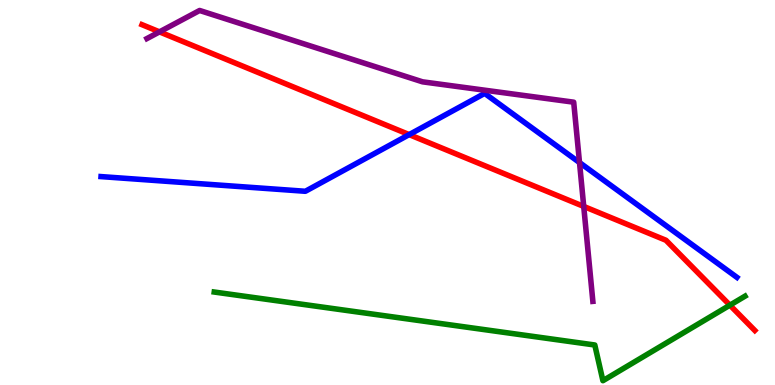[{'lines': ['blue', 'red'], 'intersections': [{'x': 5.28, 'y': 6.5}]}, {'lines': ['green', 'red'], 'intersections': [{'x': 9.42, 'y': 2.07}]}, {'lines': ['purple', 'red'], 'intersections': [{'x': 2.06, 'y': 9.17}, {'x': 7.53, 'y': 4.64}]}, {'lines': ['blue', 'green'], 'intersections': []}, {'lines': ['blue', 'purple'], 'intersections': [{'x': 7.48, 'y': 5.78}]}, {'lines': ['green', 'purple'], 'intersections': []}]